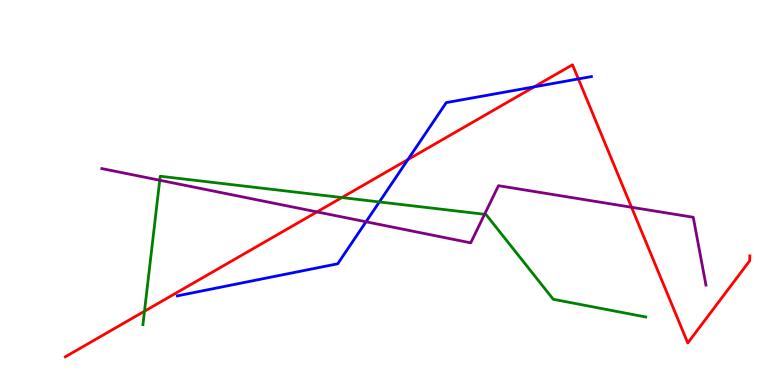[{'lines': ['blue', 'red'], 'intersections': [{'x': 5.26, 'y': 5.86}, {'x': 6.89, 'y': 7.74}, {'x': 7.46, 'y': 7.95}]}, {'lines': ['green', 'red'], 'intersections': [{'x': 1.86, 'y': 1.92}, {'x': 4.41, 'y': 4.87}]}, {'lines': ['purple', 'red'], 'intersections': [{'x': 4.09, 'y': 4.5}, {'x': 8.15, 'y': 4.62}]}, {'lines': ['blue', 'green'], 'intersections': [{'x': 4.9, 'y': 4.75}]}, {'lines': ['blue', 'purple'], 'intersections': [{'x': 4.72, 'y': 4.24}]}, {'lines': ['green', 'purple'], 'intersections': [{'x': 2.06, 'y': 5.32}, {'x': 6.25, 'y': 4.43}]}]